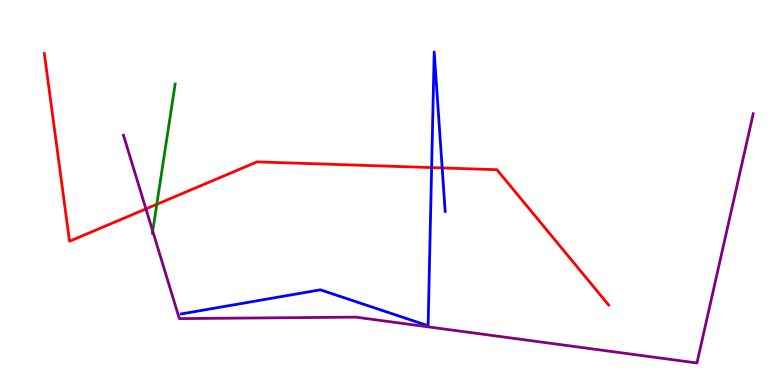[{'lines': ['blue', 'red'], 'intersections': [{'x': 5.57, 'y': 5.65}, {'x': 5.71, 'y': 5.64}]}, {'lines': ['green', 'red'], 'intersections': [{'x': 2.02, 'y': 4.69}]}, {'lines': ['purple', 'red'], 'intersections': [{'x': 1.88, 'y': 4.57}]}, {'lines': ['blue', 'green'], 'intersections': []}, {'lines': ['blue', 'purple'], 'intersections': []}, {'lines': ['green', 'purple'], 'intersections': [{'x': 1.97, 'y': 4.0}]}]